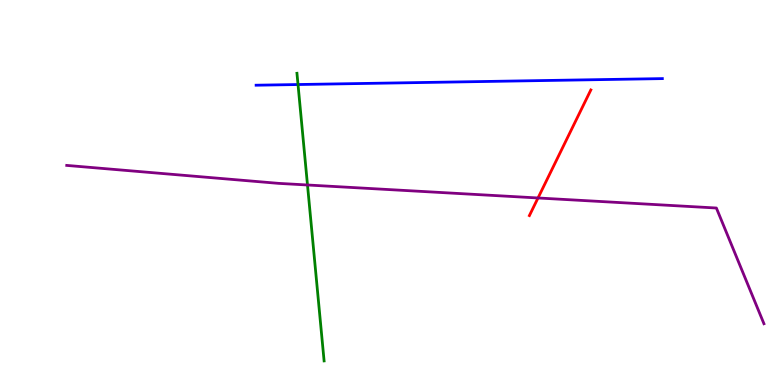[{'lines': ['blue', 'red'], 'intersections': []}, {'lines': ['green', 'red'], 'intersections': []}, {'lines': ['purple', 'red'], 'intersections': [{'x': 6.94, 'y': 4.86}]}, {'lines': ['blue', 'green'], 'intersections': [{'x': 3.85, 'y': 7.8}]}, {'lines': ['blue', 'purple'], 'intersections': []}, {'lines': ['green', 'purple'], 'intersections': [{'x': 3.97, 'y': 5.2}]}]